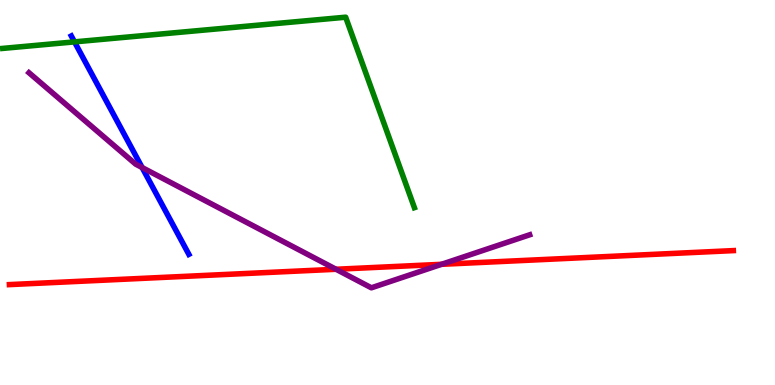[{'lines': ['blue', 'red'], 'intersections': []}, {'lines': ['green', 'red'], 'intersections': []}, {'lines': ['purple', 'red'], 'intersections': [{'x': 4.34, 'y': 3.01}, {'x': 5.7, 'y': 3.13}]}, {'lines': ['blue', 'green'], 'intersections': [{'x': 0.961, 'y': 8.91}]}, {'lines': ['blue', 'purple'], 'intersections': [{'x': 1.83, 'y': 5.65}]}, {'lines': ['green', 'purple'], 'intersections': []}]